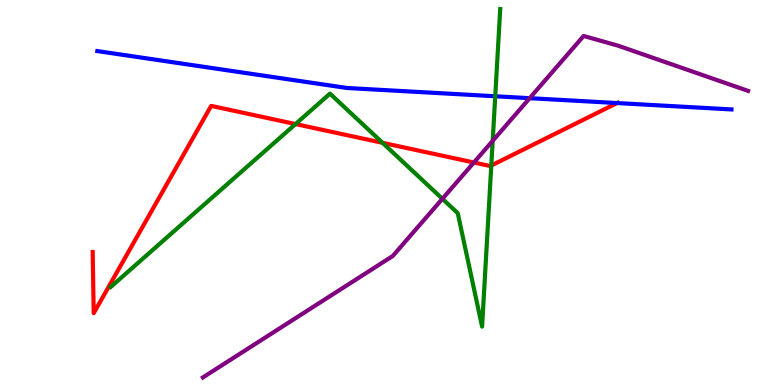[{'lines': ['blue', 'red'], 'intersections': [{'x': 7.96, 'y': 7.32}]}, {'lines': ['green', 'red'], 'intersections': [{'x': 3.81, 'y': 6.78}, {'x': 4.94, 'y': 6.29}, {'x': 6.34, 'y': 5.7}]}, {'lines': ['purple', 'red'], 'intersections': [{'x': 6.11, 'y': 5.78}]}, {'lines': ['blue', 'green'], 'intersections': [{'x': 6.39, 'y': 7.5}]}, {'lines': ['blue', 'purple'], 'intersections': [{'x': 6.83, 'y': 7.45}]}, {'lines': ['green', 'purple'], 'intersections': [{'x': 5.71, 'y': 4.84}, {'x': 6.36, 'y': 6.34}]}]